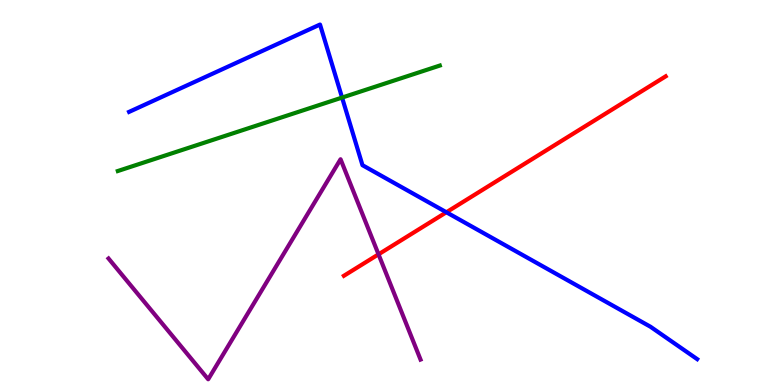[{'lines': ['blue', 'red'], 'intersections': [{'x': 5.76, 'y': 4.49}]}, {'lines': ['green', 'red'], 'intersections': []}, {'lines': ['purple', 'red'], 'intersections': [{'x': 4.88, 'y': 3.39}]}, {'lines': ['blue', 'green'], 'intersections': [{'x': 4.41, 'y': 7.47}]}, {'lines': ['blue', 'purple'], 'intersections': []}, {'lines': ['green', 'purple'], 'intersections': []}]